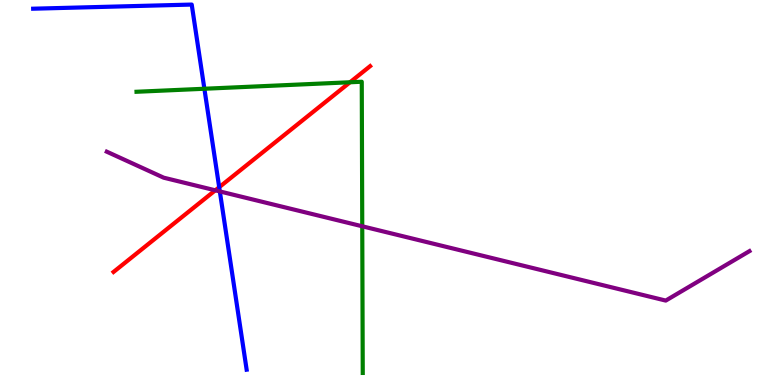[{'lines': ['blue', 'red'], 'intersections': [{'x': 2.83, 'y': 5.14}]}, {'lines': ['green', 'red'], 'intersections': [{'x': 4.52, 'y': 7.86}]}, {'lines': ['purple', 'red'], 'intersections': [{'x': 2.78, 'y': 5.06}]}, {'lines': ['blue', 'green'], 'intersections': [{'x': 2.64, 'y': 7.69}]}, {'lines': ['blue', 'purple'], 'intersections': [{'x': 2.84, 'y': 5.03}]}, {'lines': ['green', 'purple'], 'intersections': [{'x': 4.67, 'y': 4.12}]}]